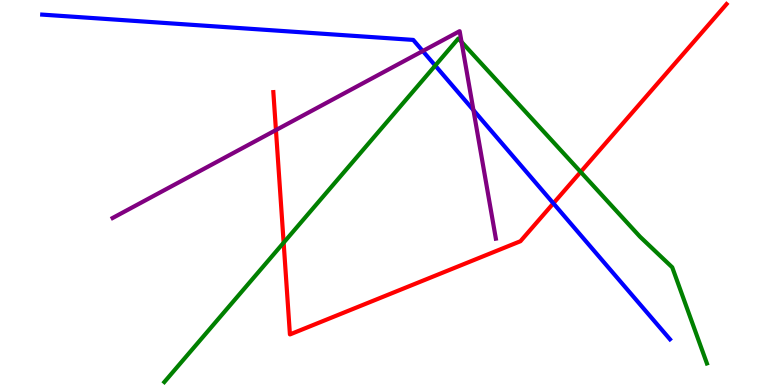[{'lines': ['blue', 'red'], 'intersections': [{'x': 7.14, 'y': 4.72}]}, {'lines': ['green', 'red'], 'intersections': [{'x': 3.66, 'y': 3.7}, {'x': 7.49, 'y': 5.53}]}, {'lines': ['purple', 'red'], 'intersections': [{'x': 3.56, 'y': 6.62}]}, {'lines': ['blue', 'green'], 'intersections': [{'x': 5.62, 'y': 8.3}]}, {'lines': ['blue', 'purple'], 'intersections': [{'x': 5.45, 'y': 8.67}, {'x': 6.11, 'y': 7.14}]}, {'lines': ['green', 'purple'], 'intersections': [{'x': 5.96, 'y': 8.91}]}]